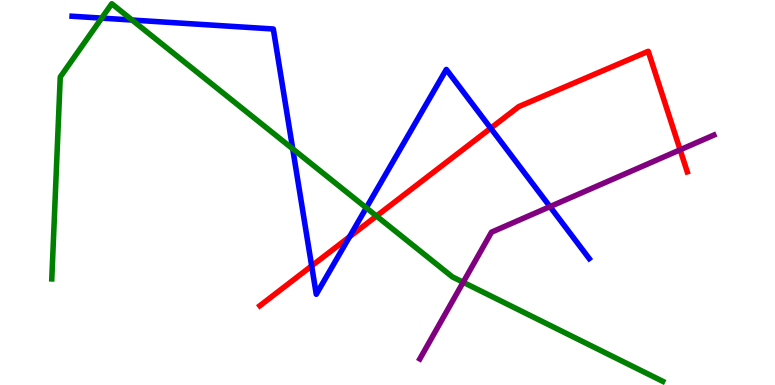[{'lines': ['blue', 'red'], 'intersections': [{'x': 4.02, 'y': 3.09}, {'x': 4.51, 'y': 3.85}, {'x': 6.33, 'y': 6.67}]}, {'lines': ['green', 'red'], 'intersections': [{'x': 4.86, 'y': 4.39}]}, {'lines': ['purple', 'red'], 'intersections': [{'x': 8.78, 'y': 6.11}]}, {'lines': ['blue', 'green'], 'intersections': [{'x': 1.31, 'y': 9.53}, {'x': 1.7, 'y': 9.48}, {'x': 3.78, 'y': 6.13}, {'x': 4.73, 'y': 4.6}]}, {'lines': ['blue', 'purple'], 'intersections': [{'x': 7.1, 'y': 4.63}]}, {'lines': ['green', 'purple'], 'intersections': [{'x': 5.98, 'y': 2.67}]}]